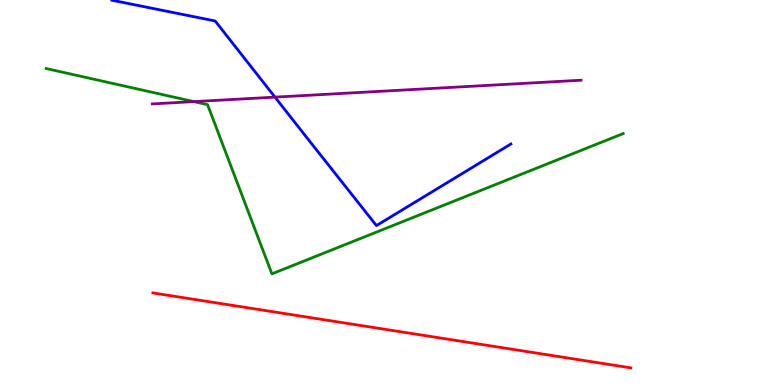[{'lines': ['blue', 'red'], 'intersections': []}, {'lines': ['green', 'red'], 'intersections': []}, {'lines': ['purple', 'red'], 'intersections': []}, {'lines': ['blue', 'green'], 'intersections': []}, {'lines': ['blue', 'purple'], 'intersections': [{'x': 3.55, 'y': 7.48}]}, {'lines': ['green', 'purple'], 'intersections': [{'x': 2.5, 'y': 7.36}]}]